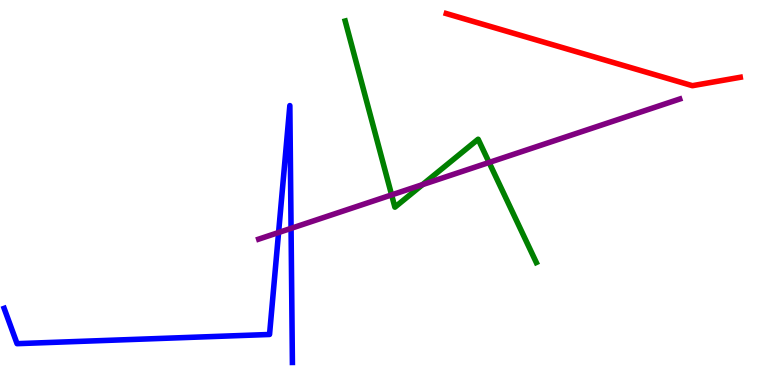[{'lines': ['blue', 'red'], 'intersections': []}, {'lines': ['green', 'red'], 'intersections': []}, {'lines': ['purple', 'red'], 'intersections': []}, {'lines': ['blue', 'green'], 'intersections': []}, {'lines': ['blue', 'purple'], 'intersections': [{'x': 3.59, 'y': 3.96}, {'x': 3.76, 'y': 4.07}]}, {'lines': ['green', 'purple'], 'intersections': [{'x': 5.05, 'y': 4.94}, {'x': 5.45, 'y': 5.2}, {'x': 6.31, 'y': 5.78}]}]